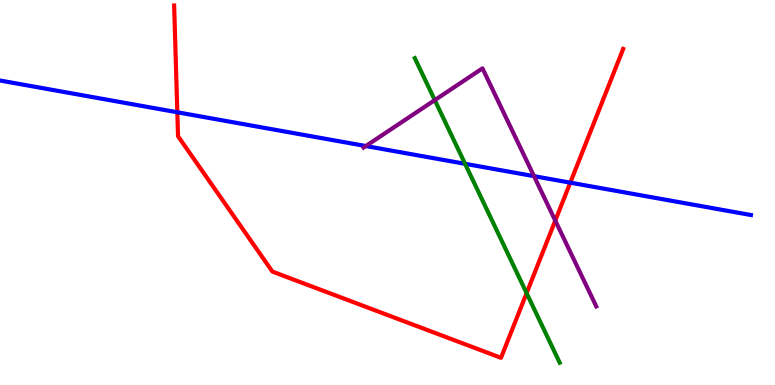[{'lines': ['blue', 'red'], 'intersections': [{'x': 2.29, 'y': 7.08}, {'x': 7.36, 'y': 5.26}]}, {'lines': ['green', 'red'], 'intersections': [{'x': 6.79, 'y': 2.39}]}, {'lines': ['purple', 'red'], 'intersections': [{'x': 7.16, 'y': 4.27}]}, {'lines': ['blue', 'green'], 'intersections': [{'x': 6.0, 'y': 5.75}]}, {'lines': ['blue', 'purple'], 'intersections': [{'x': 4.72, 'y': 6.21}, {'x': 6.89, 'y': 5.42}]}, {'lines': ['green', 'purple'], 'intersections': [{'x': 5.61, 'y': 7.4}]}]